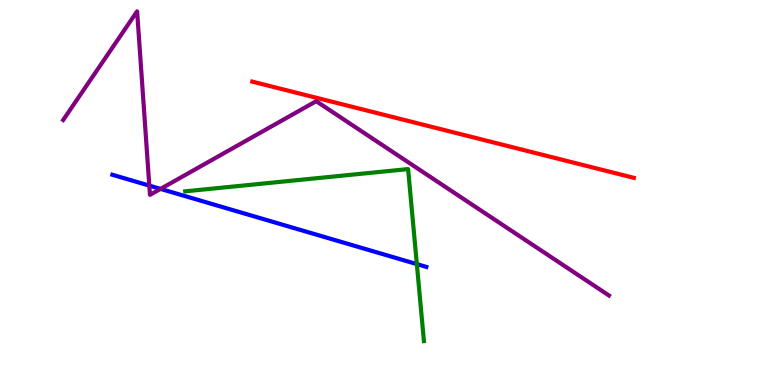[{'lines': ['blue', 'red'], 'intersections': []}, {'lines': ['green', 'red'], 'intersections': []}, {'lines': ['purple', 'red'], 'intersections': []}, {'lines': ['blue', 'green'], 'intersections': [{'x': 5.38, 'y': 3.14}]}, {'lines': ['blue', 'purple'], 'intersections': [{'x': 1.93, 'y': 5.18}, {'x': 2.07, 'y': 5.09}]}, {'lines': ['green', 'purple'], 'intersections': []}]